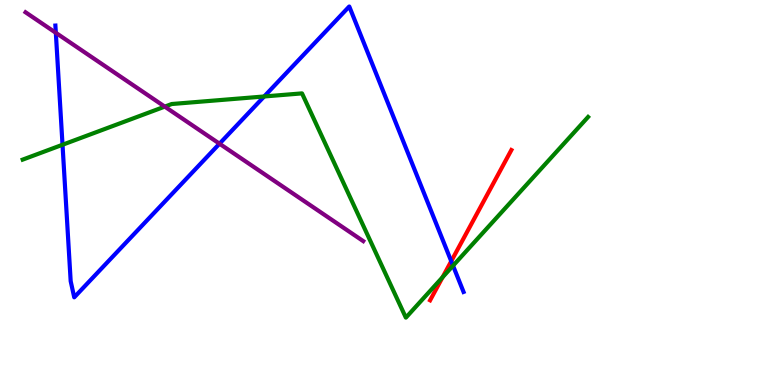[{'lines': ['blue', 'red'], 'intersections': [{'x': 5.82, 'y': 3.22}]}, {'lines': ['green', 'red'], 'intersections': [{'x': 5.71, 'y': 2.8}]}, {'lines': ['purple', 'red'], 'intersections': []}, {'lines': ['blue', 'green'], 'intersections': [{'x': 0.807, 'y': 6.24}, {'x': 3.41, 'y': 7.49}, {'x': 5.85, 'y': 3.1}]}, {'lines': ['blue', 'purple'], 'intersections': [{'x': 0.72, 'y': 9.15}, {'x': 2.83, 'y': 6.27}]}, {'lines': ['green', 'purple'], 'intersections': [{'x': 2.13, 'y': 7.23}]}]